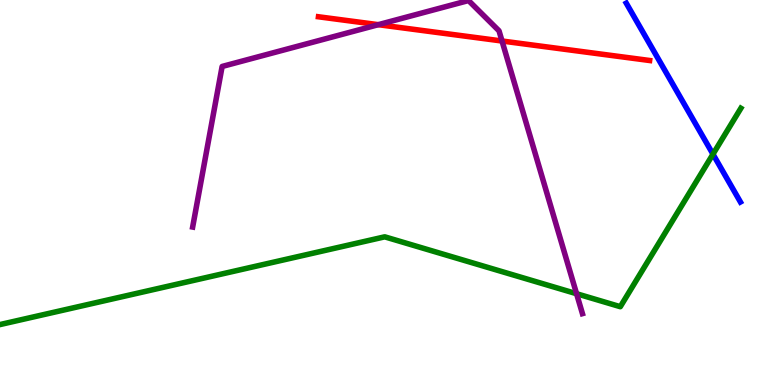[{'lines': ['blue', 'red'], 'intersections': []}, {'lines': ['green', 'red'], 'intersections': []}, {'lines': ['purple', 'red'], 'intersections': [{'x': 4.88, 'y': 9.36}, {'x': 6.48, 'y': 8.93}]}, {'lines': ['blue', 'green'], 'intersections': [{'x': 9.2, 'y': 6.0}]}, {'lines': ['blue', 'purple'], 'intersections': []}, {'lines': ['green', 'purple'], 'intersections': [{'x': 7.44, 'y': 2.37}]}]